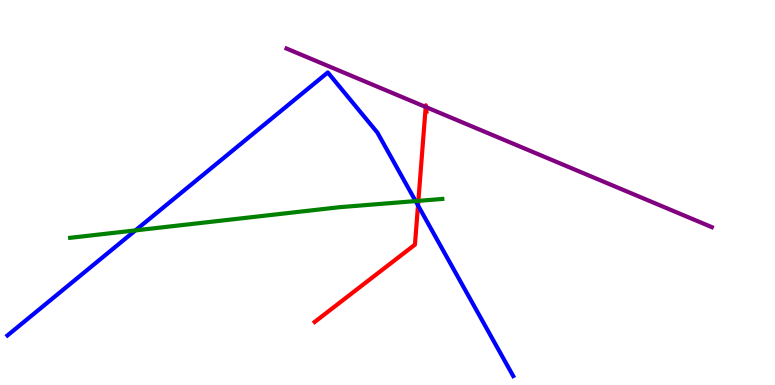[{'lines': ['blue', 'red'], 'intersections': [{'x': 5.39, 'y': 4.66}]}, {'lines': ['green', 'red'], 'intersections': [{'x': 5.4, 'y': 4.78}]}, {'lines': ['purple', 'red'], 'intersections': [{'x': 5.49, 'y': 7.22}, {'x': 5.5, 'y': 7.22}]}, {'lines': ['blue', 'green'], 'intersections': [{'x': 1.75, 'y': 4.02}, {'x': 5.36, 'y': 4.78}]}, {'lines': ['blue', 'purple'], 'intersections': []}, {'lines': ['green', 'purple'], 'intersections': []}]